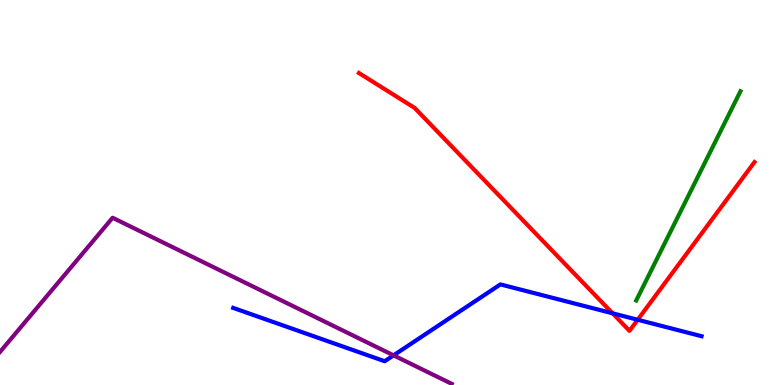[{'lines': ['blue', 'red'], 'intersections': [{'x': 7.9, 'y': 1.86}, {'x': 8.23, 'y': 1.69}]}, {'lines': ['green', 'red'], 'intersections': []}, {'lines': ['purple', 'red'], 'intersections': []}, {'lines': ['blue', 'green'], 'intersections': []}, {'lines': ['blue', 'purple'], 'intersections': [{'x': 5.08, 'y': 0.77}]}, {'lines': ['green', 'purple'], 'intersections': []}]